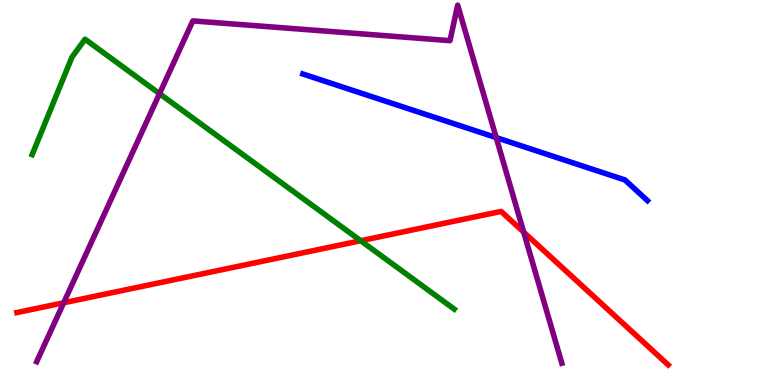[{'lines': ['blue', 'red'], 'intersections': []}, {'lines': ['green', 'red'], 'intersections': [{'x': 4.65, 'y': 3.75}]}, {'lines': ['purple', 'red'], 'intersections': [{'x': 0.822, 'y': 2.14}, {'x': 6.76, 'y': 3.97}]}, {'lines': ['blue', 'green'], 'intersections': []}, {'lines': ['blue', 'purple'], 'intersections': [{'x': 6.4, 'y': 6.43}]}, {'lines': ['green', 'purple'], 'intersections': [{'x': 2.06, 'y': 7.57}]}]